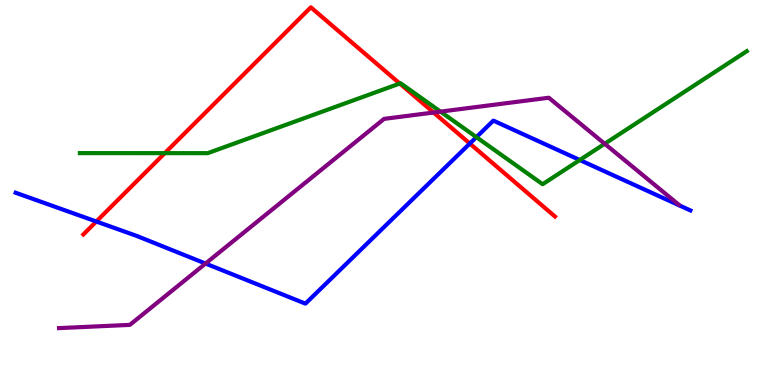[{'lines': ['blue', 'red'], 'intersections': [{'x': 1.24, 'y': 4.25}, {'x': 6.06, 'y': 6.27}]}, {'lines': ['green', 'red'], 'intersections': [{'x': 2.13, 'y': 6.02}, {'x': 5.16, 'y': 7.83}]}, {'lines': ['purple', 'red'], 'intersections': [{'x': 5.59, 'y': 7.08}]}, {'lines': ['blue', 'green'], 'intersections': [{'x': 6.15, 'y': 6.44}, {'x': 7.48, 'y': 5.84}]}, {'lines': ['blue', 'purple'], 'intersections': [{'x': 2.65, 'y': 3.15}]}, {'lines': ['green', 'purple'], 'intersections': [{'x': 5.68, 'y': 7.1}, {'x': 7.8, 'y': 6.27}]}]